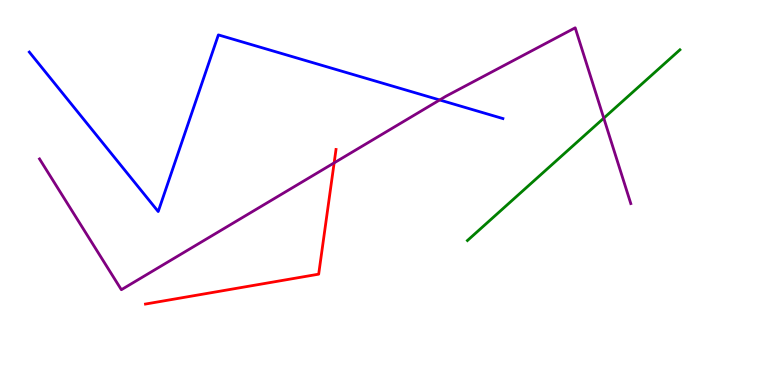[{'lines': ['blue', 'red'], 'intersections': []}, {'lines': ['green', 'red'], 'intersections': []}, {'lines': ['purple', 'red'], 'intersections': [{'x': 4.31, 'y': 5.77}]}, {'lines': ['blue', 'green'], 'intersections': []}, {'lines': ['blue', 'purple'], 'intersections': [{'x': 5.67, 'y': 7.4}]}, {'lines': ['green', 'purple'], 'intersections': [{'x': 7.79, 'y': 6.93}]}]